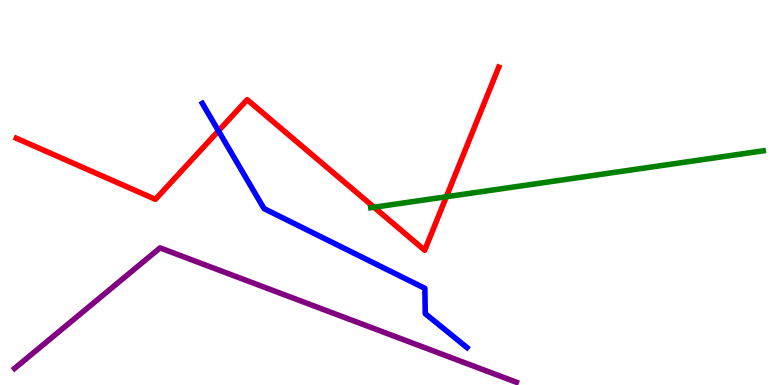[{'lines': ['blue', 'red'], 'intersections': [{'x': 2.82, 'y': 6.6}]}, {'lines': ['green', 'red'], 'intersections': [{'x': 4.83, 'y': 4.62}, {'x': 5.76, 'y': 4.89}]}, {'lines': ['purple', 'red'], 'intersections': []}, {'lines': ['blue', 'green'], 'intersections': []}, {'lines': ['blue', 'purple'], 'intersections': []}, {'lines': ['green', 'purple'], 'intersections': []}]